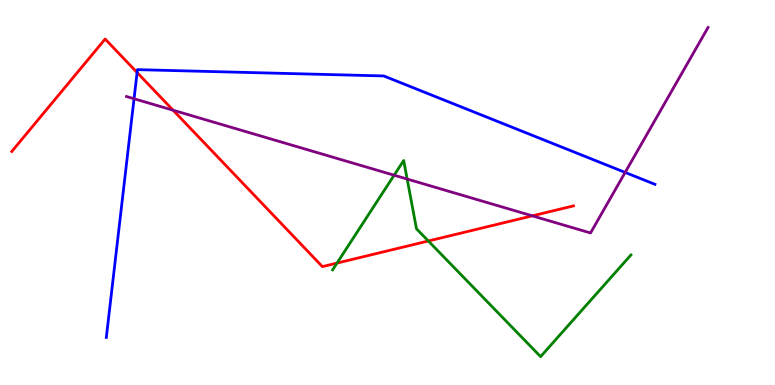[{'lines': ['blue', 'red'], 'intersections': [{'x': 1.77, 'y': 8.12}]}, {'lines': ['green', 'red'], 'intersections': [{'x': 4.35, 'y': 3.17}, {'x': 5.53, 'y': 3.74}]}, {'lines': ['purple', 'red'], 'intersections': [{'x': 2.23, 'y': 7.14}, {'x': 6.87, 'y': 4.39}]}, {'lines': ['blue', 'green'], 'intersections': []}, {'lines': ['blue', 'purple'], 'intersections': [{'x': 1.73, 'y': 7.44}, {'x': 8.07, 'y': 5.52}]}, {'lines': ['green', 'purple'], 'intersections': [{'x': 5.09, 'y': 5.45}, {'x': 5.25, 'y': 5.35}]}]